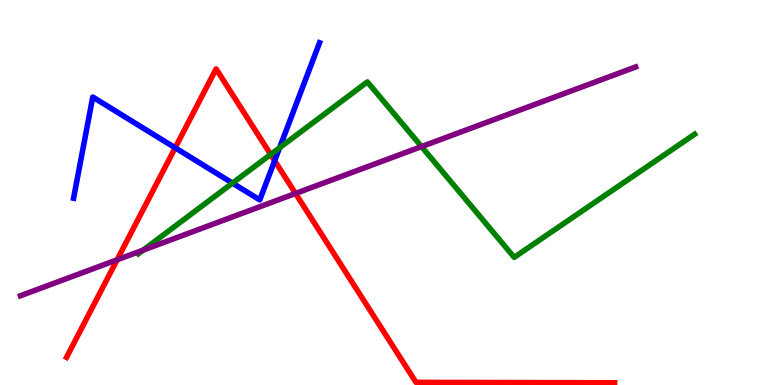[{'lines': ['blue', 'red'], 'intersections': [{'x': 2.26, 'y': 6.16}, {'x': 3.54, 'y': 5.82}]}, {'lines': ['green', 'red'], 'intersections': [{'x': 3.49, 'y': 5.99}]}, {'lines': ['purple', 'red'], 'intersections': [{'x': 1.51, 'y': 3.25}, {'x': 3.81, 'y': 4.98}]}, {'lines': ['blue', 'green'], 'intersections': [{'x': 3.0, 'y': 5.24}, {'x': 3.61, 'y': 6.16}]}, {'lines': ['blue', 'purple'], 'intersections': []}, {'lines': ['green', 'purple'], 'intersections': [{'x': 1.85, 'y': 3.5}, {'x': 5.44, 'y': 6.19}]}]